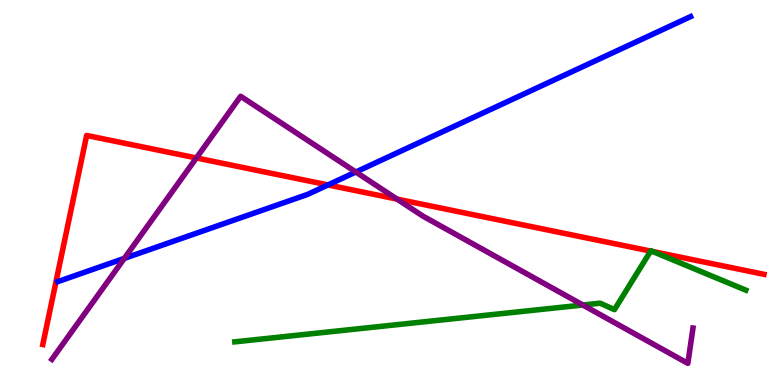[{'lines': ['blue', 'red'], 'intersections': [{'x': 4.23, 'y': 5.2}]}, {'lines': ['green', 'red'], 'intersections': [{'x': 8.4, 'y': 3.48}, {'x': 8.42, 'y': 3.47}]}, {'lines': ['purple', 'red'], 'intersections': [{'x': 2.53, 'y': 5.9}, {'x': 5.12, 'y': 4.83}]}, {'lines': ['blue', 'green'], 'intersections': []}, {'lines': ['blue', 'purple'], 'intersections': [{'x': 1.6, 'y': 3.29}, {'x': 4.59, 'y': 5.53}]}, {'lines': ['green', 'purple'], 'intersections': [{'x': 7.52, 'y': 2.08}]}]